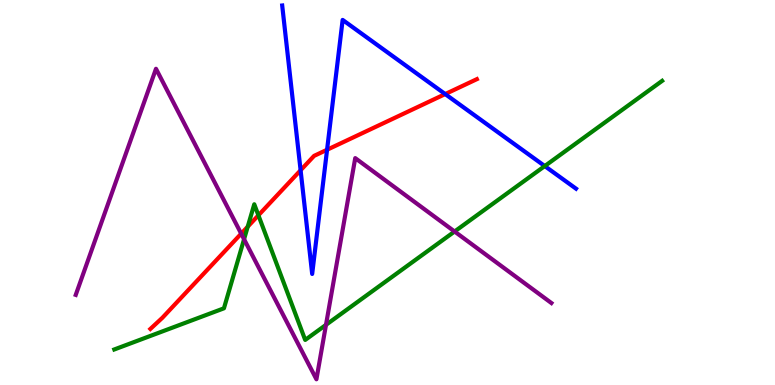[{'lines': ['blue', 'red'], 'intersections': [{'x': 3.88, 'y': 5.58}, {'x': 4.22, 'y': 6.11}, {'x': 5.74, 'y': 7.56}]}, {'lines': ['green', 'red'], 'intersections': [{'x': 3.2, 'y': 4.11}, {'x': 3.33, 'y': 4.41}]}, {'lines': ['purple', 'red'], 'intersections': [{'x': 3.11, 'y': 3.93}]}, {'lines': ['blue', 'green'], 'intersections': [{'x': 7.03, 'y': 5.69}]}, {'lines': ['blue', 'purple'], 'intersections': []}, {'lines': ['green', 'purple'], 'intersections': [{'x': 3.15, 'y': 3.79}, {'x': 4.21, 'y': 1.56}, {'x': 5.87, 'y': 3.99}]}]